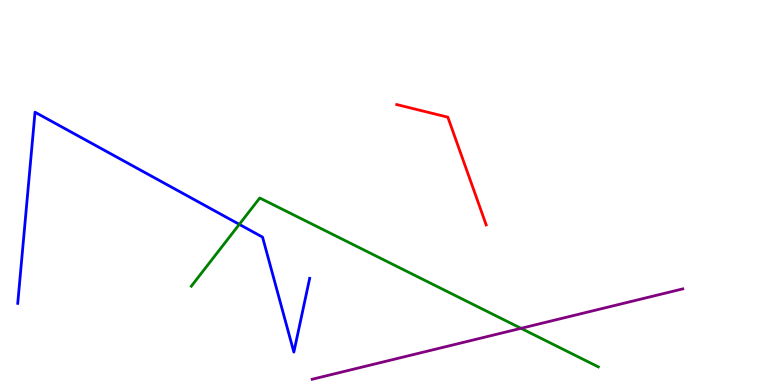[{'lines': ['blue', 'red'], 'intersections': []}, {'lines': ['green', 'red'], 'intersections': []}, {'lines': ['purple', 'red'], 'intersections': []}, {'lines': ['blue', 'green'], 'intersections': [{'x': 3.09, 'y': 4.17}]}, {'lines': ['blue', 'purple'], 'intersections': []}, {'lines': ['green', 'purple'], 'intersections': [{'x': 6.72, 'y': 1.47}]}]